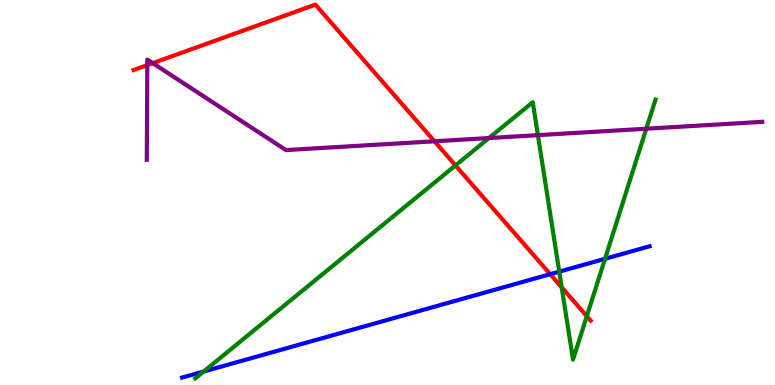[{'lines': ['blue', 'red'], 'intersections': [{'x': 7.1, 'y': 2.88}]}, {'lines': ['green', 'red'], 'intersections': [{'x': 5.88, 'y': 5.7}, {'x': 7.25, 'y': 2.54}, {'x': 7.57, 'y': 1.79}]}, {'lines': ['purple', 'red'], 'intersections': [{'x': 1.9, 'y': 8.31}, {'x': 1.97, 'y': 8.36}, {'x': 5.61, 'y': 6.33}]}, {'lines': ['blue', 'green'], 'intersections': [{'x': 2.63, 'y': 0.35}, {'x': 7.22, 'y': 2.94}, {'x': 7.81, 'y': 3.28}]}, {'lines': ['blue', 'purple'], 'intersections': []}, {'lines': ['green', 'purple'], 'intersections': [{'x': 6.31, 'y': 6.41}, {'x': 6.94, 'y': 6.49}, {'x': 8.34, 'y': 6.66}]}]